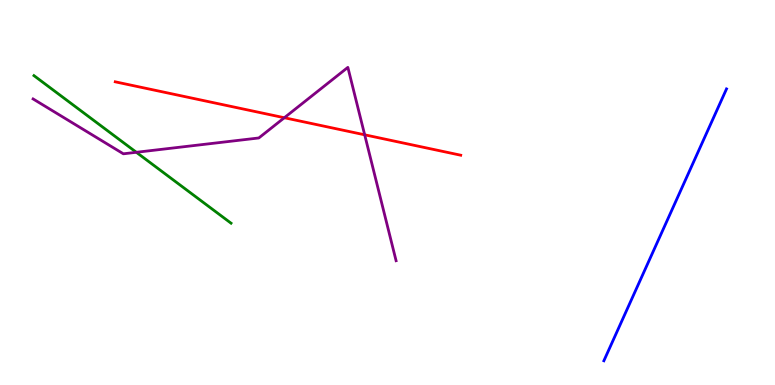[{'lines': ['blue', 'red'], 'intersections': []}, {'lines': ['green', 'red'], 'intersections': []}, {'lines': ['purple', 'red'], 'intersections': [{'x': 3.67, 'y': 6.94}, {'x': 4.71, 'y': 6.5}]}, {'lines': ['blue', 'green'], 'intersections': []}, {'lines': ['blue', 'purple'], 'intersections': []}, {'lines': ['green', 'purple'], 'intersections': [{'x': 1.76, 'y': 6.04}]}]